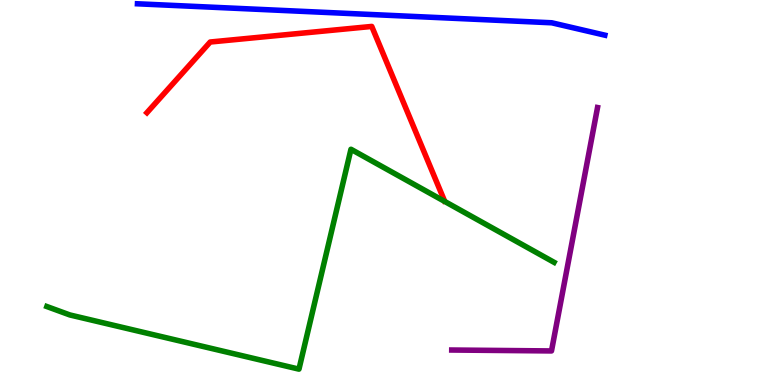[{'lines': ['blue', 'red'], 'intersections': []}, {'lines': ['green', 'red'], 'intersections': []}, {'lines': ['purple', 'red'], 'intersections': []}, {'lines': ['blue', 'green'], 'intersections': []}, {'lines': ['blue', 'purple'], 'intersections': []}, {'lines': ['green', 'purple'], 'intersections': []}]